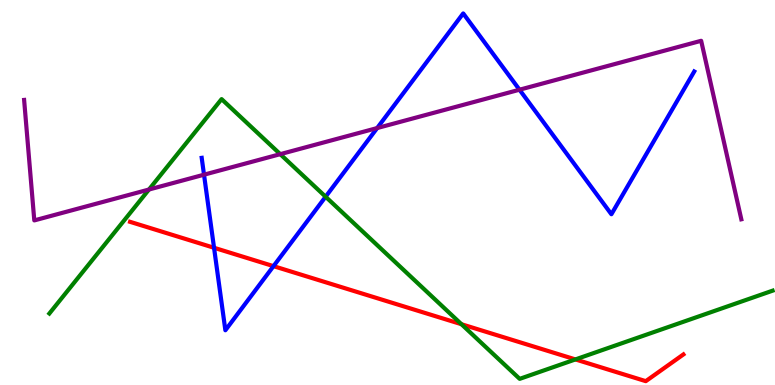[{'lines': ['blue', 'red'], 'intersections': [{'x': 2.76, 'y': 3.56}, {'x': 3.53, 'y': 3.09}]}, {'lines': ['green', 'red'], 'intersections': [{'x': 5.95, 'y': 1.58}, {'x': 7.42, 'y': 0.664}]}, {'lines': ['purple', 'red'], 'intersections': []}, {'lines': ['blue', 'green'], 'intersections': [{'x': 4.2, 'y': 4.89}]}, {'lines': ['blue', 'purple'], 'intersections': [{'x': 2.63, 'y': 5.46}, {'x': 4.87, 'y': 6.67}, {'x': 6.7, 'y': 7.67}]}, {'lines': ['green', 'purple'], 'intersections': [{'x': 1.92, 'y': 5.08}, {'x': 3.62, 'y': 6.0}]}]